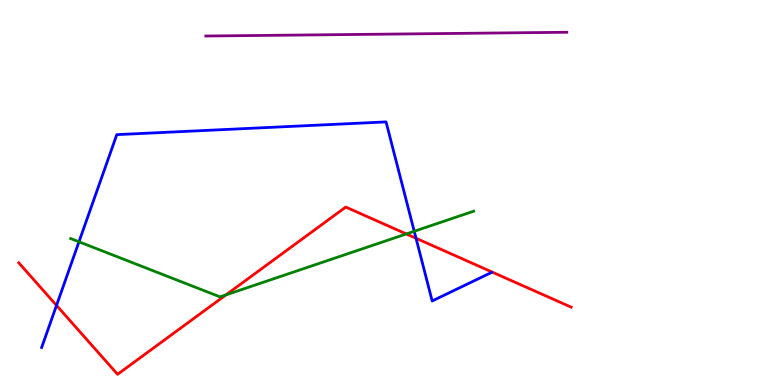[{'lines': ['blue', 'red'], 'intersections': [{'x': 0.729, 'y': 2.07}, {'x': 5.37, 'y': 3.81}]}, {'lines': ['green', 'red'], 'intersections': [{'x': 2.92, 'y': 2.34}, {'x': 5.24, 'y': 3.92}]}, {'lines': ['purple', 'red'], 'intersections': []}, {'lines': ['blue', 'green'], 'intersections': [{'x': 1.02, 'y': 3.72}, {'x': 5.34, 'y': 3.99}]}, {'lines': ['blue', 'purple'], 'intersections': []}, {'lines': ['green', 'purple'], 'intersections': []}]